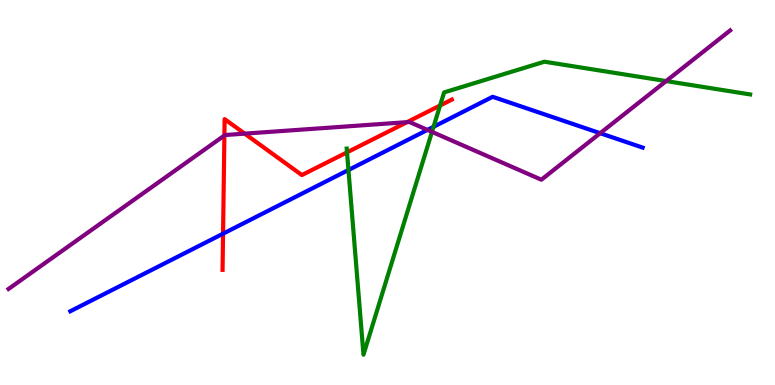[{'lines': ['blue', 'red'], 'intersections': [{'x': 2.88, 'y': 3.93}]}, {'lines': ['green', 'red'], 'intersections': [{'x': 4.48, 'y': 6.04}, {'x': 5.68, 'y': 7.26}]}, {'lines': ['purple', 'red'], 'intersections': [{'x': 2.9, 'y': 6.48}, {'x': 3.16, 'y': 6.53}, {'x': 5.25, 'y': 6.83}]}, {'lines': ['blue', 'green'], 'intersections': [{'x': 4.5, 'y': 5.58}, {'x': 5.59, 'y': 6.71}]}, {'lines': ['blue', 'purple'], 'intersections': [{'x': 5.52, 'y': 6.63}, {'x': 7.74, 'y': 6.54}]}, {'lines': ['green', 'purple'], 'intersections': [{'x': 5.57, 'y': 6.57}, {'x': 8.6, 'y': 7.89}]}]